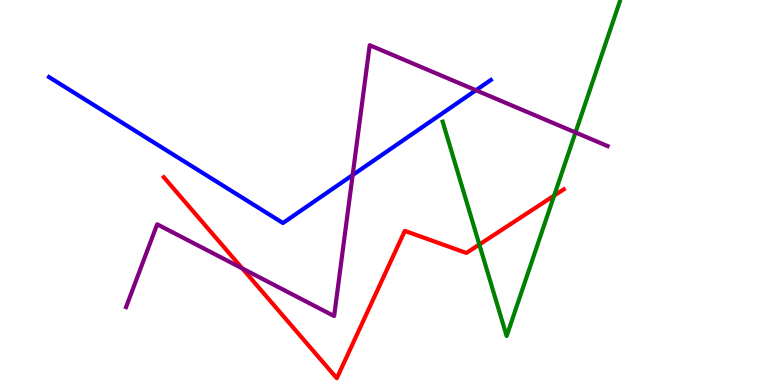[{'lines': ['blue', 'red'], 'intersections': []}, {'lines': ['green', 'red'], 'intersections': [{'x': 6.18, 'y': 3.65}, {'x': 7.15, 'y': 4.92}]}, {'lines': ['purple', 'red'], 'intersections': [{'x': 3.13, 'y': 3.03}]}, {'lines': ['blue', 'green'], 'intersections': []}, {'lines': ['blue', 'purple'], 'intersections': [{'x': 4.55, 'y': 5.45}, {'x': 6.14, 'y': 7.66}]}, {'lines': ['green', 'purple'], 'intersections': [{'x': 7.43, 'y': 6.56}]}]